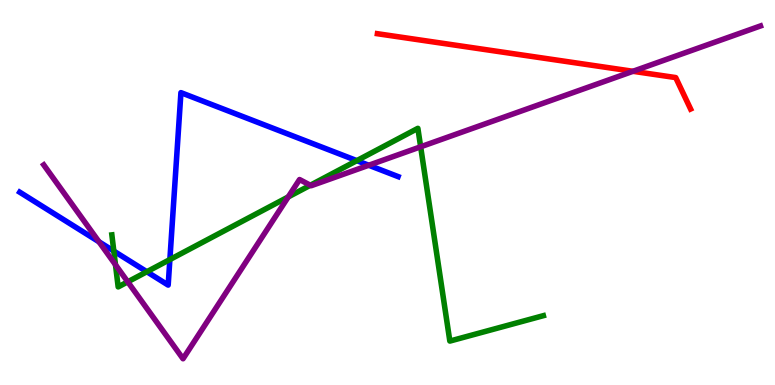[{'lines': ['blue', 'red'], 'intersections': []}, {'lines': ['green', 'red'], 'intersections': []}, {'lines': ['purple', 'red'], 'intersections': [{'x': 8.17, 'y': 8.15}]}, {'lines': ['blue', 'green'], 'intersections': [{'x': 1.47, 'y': 3.48}, {'x': 1.89, 'y': 2.94}, {'x': 2.19, 'y': 3.26}, {'x': 4.6, 'y': 5.83}]}, {'lines': ['blue', 'purple'], 'intersections': [{'x': 1.28, 'y': 3.72}, {'x': 4.76, 'y': 5.71}]}, {'lines': ['green', 'purple'], 'intersections': [{'x': 1.49, 'y': 3.12}, {'x': 1.65, 'y': 2.68}, {'x': 3.72, 'y': 4.89}, {'x': 4.0, 'y': 5.19}, {'x': 5.43, 'y': 6.19}]}]